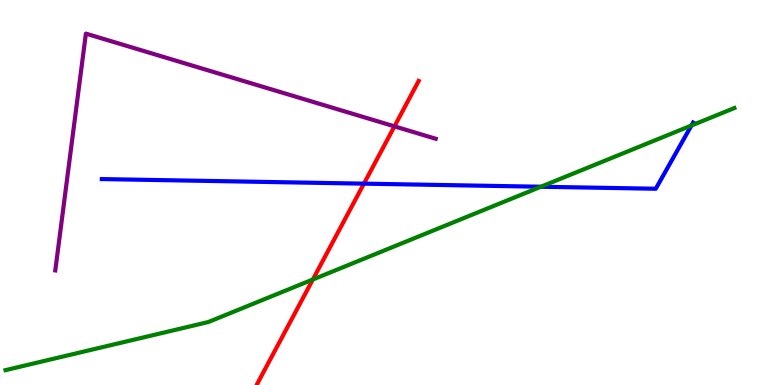[{'lines': ['blue', 'red'], 'intersections': [{'x': 4.7, 'y': 5.23}]}, {'lines': ['green', 'red'], 'intersections': [{'x': 4.04, 'y': 2.74}]}, {'lines': ['purple', 'red'], 'intersections': [{'x': 5.09, 'y': 6.72}]}, {'lines': ['blue', 'green'], 'intersections': [{'x': 6.98, 'y': 5.15}, {'x': 8.92, 'y': 6.74}]}, {'lines': ['blue', 'purple'], 'intersections': []}, {'lines': ['green', 'purple'], 'intersections': []}]